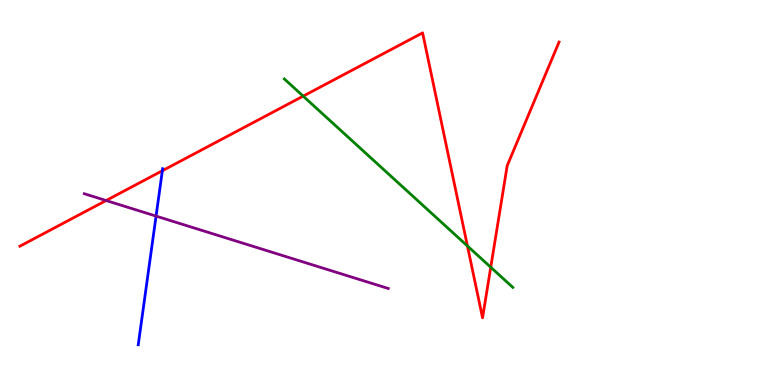[{'lines': ['blue', 'red'], 'intersections': [{'x': 2.09, 'y': 5.57}]}, {'lines': ['green', 'red'], 'intersections': [{'x': 3.91, 'y': 7.5}, {'x': 6.03, 'y': 3.61}, {'x': 6.33, 'y': 3.06}]}, {'lines': ['purple', 'red'], 'intersections': [{'x': 1.37, 'y': 4.79}]}, {'lines': ['blue', 'green'], 'intersections': []}, {'lines': ['blue', 'purple'], 'intersections': [{'x': 2.01, 'y': 4.39}]}, {'lines': ['green', 'purple'], 'intersections': []}]